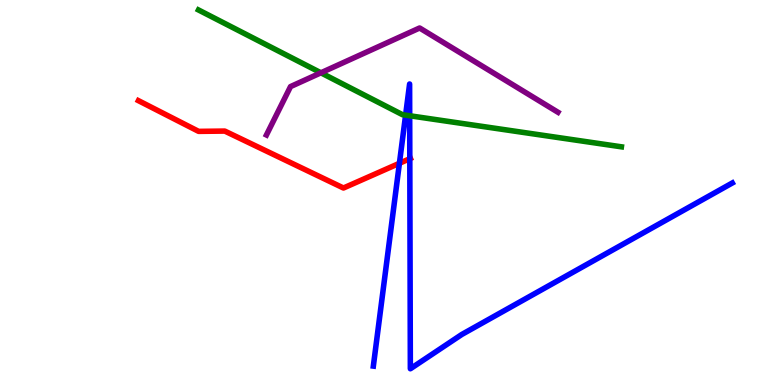[{'lines': ['blue', 'red'], 'intersections': [{'x': 5.15, 'y': 5.76}, {'x': 5.29, 'y': 5.88}]}, {'lines': ['green', 'red'], 'intersections': []}, {'lines': ['purple', 'red'], 'intersections': []}, {'lines': ['blue', 'green'], 'intersections': [{'x': 5.23, 'y': 7.01}, {'x': 5.29, 'y': 6.99}]}, {'lines': ['blue', 'purple'], 'intersections': []}, {'lines': ['green', 'purple'], 'intersections': [{'x': 4.14, 'y': 8.11}]}]